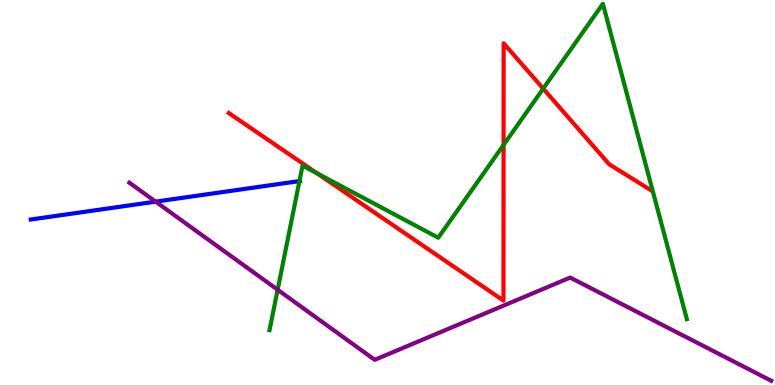[{'lines': ['blue', 'red'], 'intersections': []}, {'lines': ['green', 'red'], 'intersections': [{'x': 4.09, 'y': 5.5}, {'x': 6.5, 'y': 6.24}, {'x': 7.01, 'y': 7.7}]}, {'lines': ['purple', 'red'], 'intersections': []}, {'lines': ['blue', 'green'], 'intersections': [{'x': 3.86, 'y': 5.3}]}, {'lines': ['blue', 'purple'], 'intersections': [{'x': 2.01, 'y': 4.76}]}, {'lines': ['green', 'purple'], 'intersections': [{'x': 3.58, 'y': 2.47}]}]